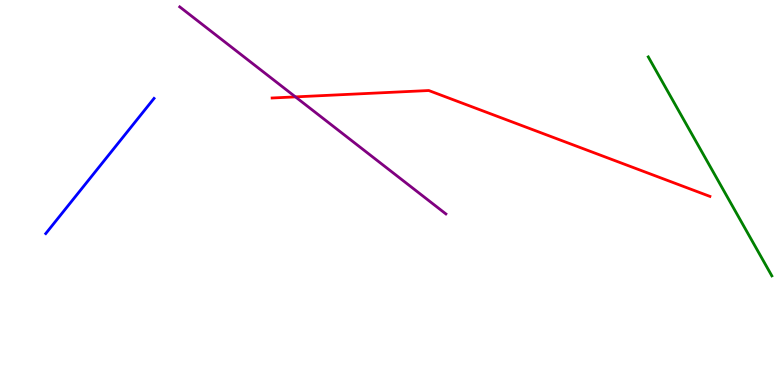[{'lines': ['blue', 'red'], 'intersections': []}, {'lines': ['green', 'red'], 'intersections': []}, {'lines': ['purple', 'red'], 'intersections': [{'x': 3.81, 'y': 7.48}]}, {'lines': ['blue', 'green'], 'intersections': []}, {'lines': ['blue', 'purple'], 'intersections': []}, {'lines': ['green', 'purple'], 'intersections': []}]